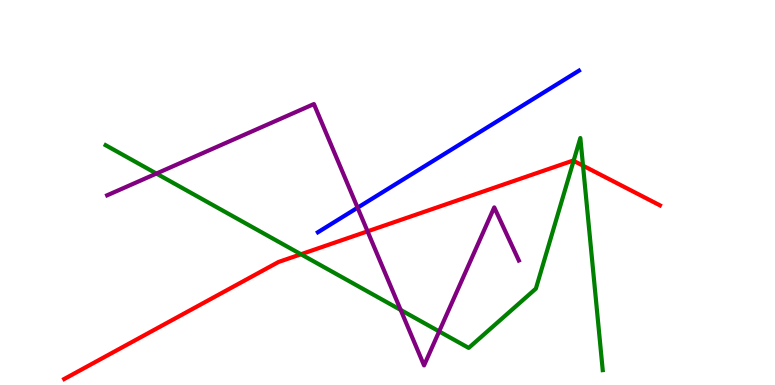[{'lines': ['blue', 'red'], 'intersections': []}, {'lines': ['green', 'red'], 'intersections': [{'x': 3.88, 'y': 3.4}, {'x': 7.4, 'y': 5.82}, {'x': 7.52, 'y': 5.7}]}, {'lines': ['purple', 'red'], 'intersections': [{'x': 4.74, 'y': 3.99}]}, {'lines': ['blue', 'green'], 'intersections': []}, {'lines': ['blue', 'purple'], 'intersections': [{'x': 4.61, 'y': 4.61}]}, {'lines': ['green', 'purple'], 'intersections': [{'x': 2.02, 'y': 5.49}, {'x': 5.17, 'y': 1.95}, {'x': 5.67, 'y': 1.39}]}]